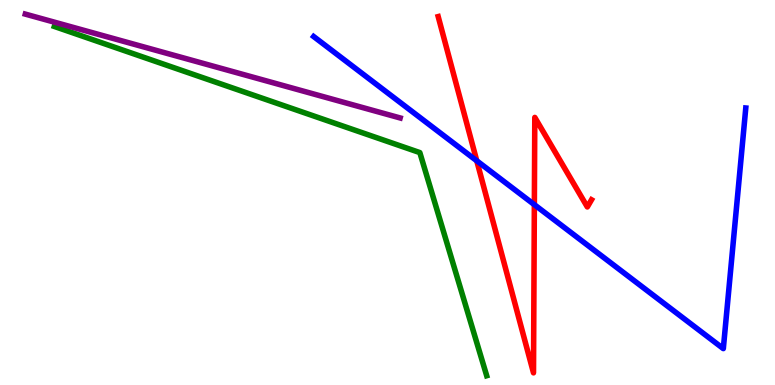[{'lines': ['blue', 'red'], 'intersections': [{'x': 6.15, 'y': 5.82}, {'x': 6.89, 'y': 4.68}]}, {'lines': ['green', 'red'], 'intersections': []}, {'lines': ['purple', 'red'], 'intersections': []}, {'lines': ['blue', 'green'], 'intersections': []}, {'lines': ['blue', 'purple'], 'intersections': []}, {'lines': ['green', 'purple'], 'intersections': []}]